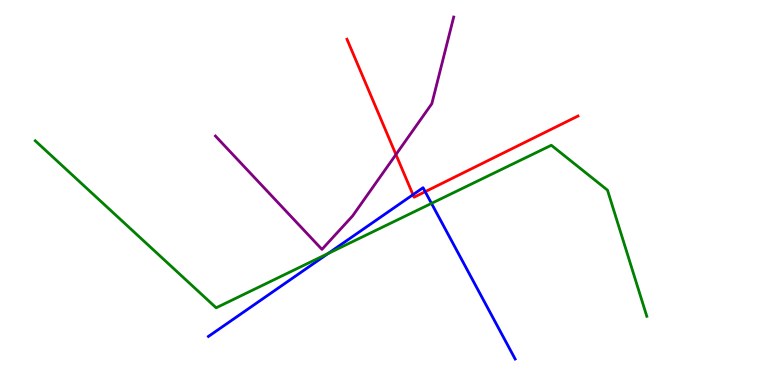[{'lines': ['blue', 'red'], 'intersections': [{'x': 5.33, 'y': 4.94}, {'x': 5.49, 'y': 5.02}]}, {'lines': ['green', 'red'], 'intersections': []}, {'lines': ['purple', 'red'], 'intersections': [{'x': 5.11, 'y': 5.99}]}, {'lines': ['blue', 'green'], 'intersections': [{'x': 4.23, 'y': 3.41}, {'x': 5.57, 'y': 4.72}]}, {'lines': ['blue', 'purple'], 'intersections': []}, {'lines': ['green', 'purple'], 'intersections': []}]